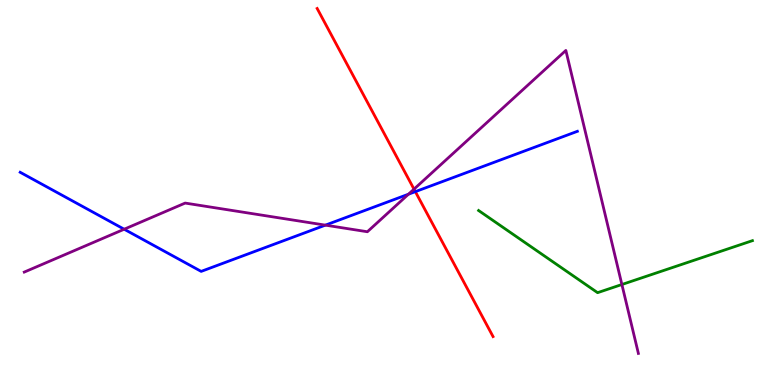[{'lines': ['blue', 'red'], 'intersections': [{'x': 5.36, 'y': 5.02}]}, {'lines': ['green', 'red'], 'intersections': []}, {'lines': ['purple', 'red'], 'intersections': [{'x': 5.34, 'y': 5.09}]}, {'lines': ['blue', 'green'], 'intersections': []}, {'lines': ['blue', 'purple'], 'intersections': [{'x': 1.6, 'y': 4.05}, {'x': 4.2, 'y': 4.15}, {'x': 5.27, 'y': 4.96}]}, {'lines': ['green', 'purple'], 'intersections': [{'x': 8.02, 'y': 2.61}]}]